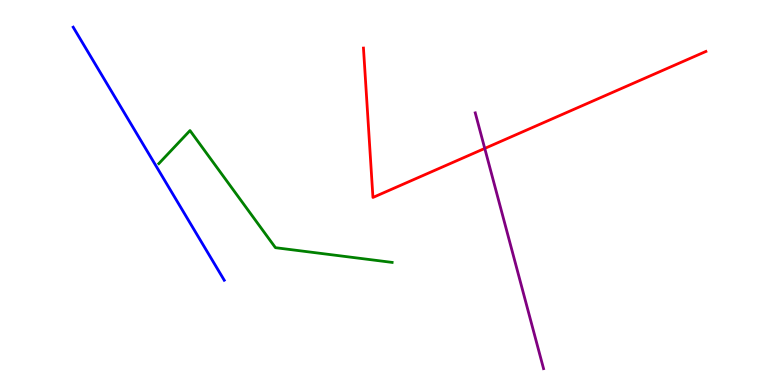[{'lines': ['blue', 'red'], 'intersections': []}, {'lines': ['green', 'red'], 'intersections': []}, {'lines': ['purple', 'red'], 'intersections': [{'x': 6.25, 'y': 6.14}]}, {'lines': ['blue', 'green'], 'intersections': []}, {'lines': ['blue', 'purple'], 'intersections': []}, {'lines': ['green', 'purple'], 'intersections': []}]